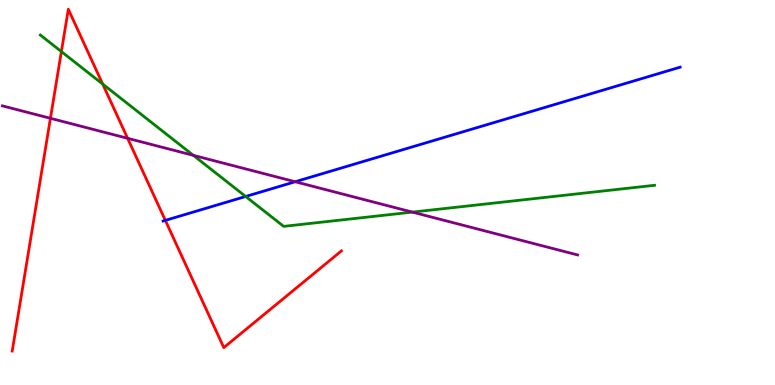[{'lines': ['blue', 'red'], 'intersections': [{'x': 2.13, 'y': 4.28}]}, {'lines': ['green', 'red'], 'intersections': [{'x': 0.792, 'y': 8.66}, {'x': 1.32, 'y': 7.82}]}, {'lines': ['purple', 'red'], 'intersections': [{'x': 0.651, 'y': 6.93}, {'x': 1.65, 'y': 6.41}]}, {'lines': ['blue', 'green'], 'intersections': [{'x': 3.17, 'y': 4.9}]}, {'lines': ['blue', 'purple'], 'intersections': [{'x': 3.81, 'y': 5.28}]}, {'lines': ['green', 'purple'], 'intersections': [{'x': 2.49, 'y': 5.96}, {'x': 5.32, 'y': 4.49}]}]